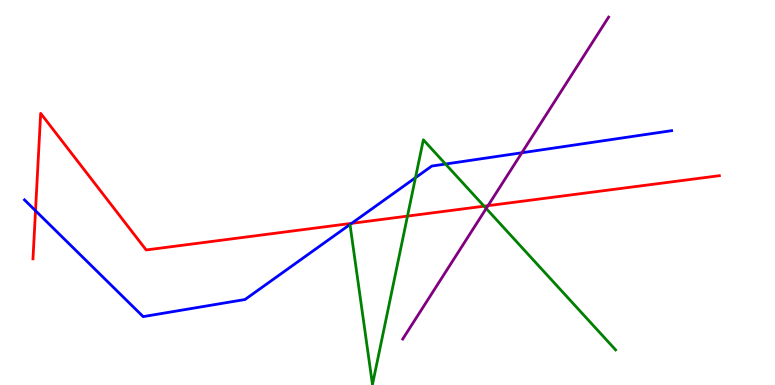[{'lines': ['blue', 'red'], 'intersections': [{'x': 0.458, 'y': 4.53}, {'x': 4.54, 'y': 4.2}]}, {'lines': ['green', 'red'], 'intersections': [{'x': 5.26, 'y': 4.39}, {'x': 6.25, 'y': 4.64}]}, {'lines': ['purple', 'red'], 'intersections': [{'x': 6.3, 'y': 4.66}]}, {'lines': ['blue', 'green'], 'intersections': [{'x': 5.36, 'y': 5.38}, {'x': 5.75, 'y': 5.74}]}, {'lines': ['blue', 'purple'], 'intersections': [{'x': 6.73, 'y': 6.03}]}, {'lines': ['green', 'purple'], 'intersections': [{'x': 6.27, 'y': 4.58}]}]